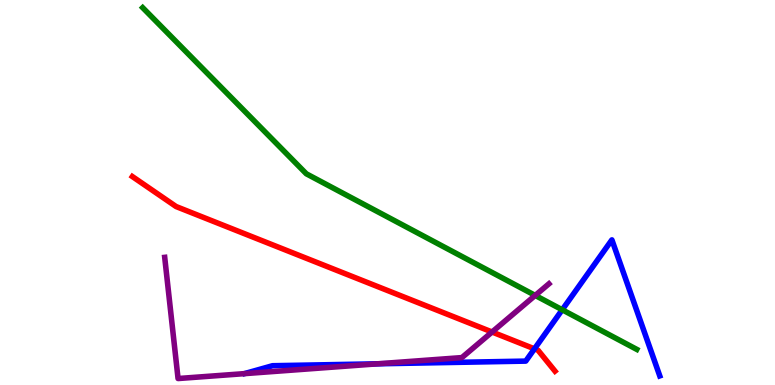[{'lines': ['blue', 'red'], 'intersections': [{'x': 6.9, 'y': 0.939}]}, {'lines': ['green', 'red'], 'intersections': []}, {'lines': ['purple', 'red'], 'intersections': [{'x': 6.35, 'y': 1.38}]}, {'lines': ['blue', 'green'], 'intersections': [{'x': 7.25, 'y': 1.95}]}, {'lines': ['blue', 'purple'], 'intersections': [{'x': 4.87, 'y': 0.55}]}, {'lines': ['green', 'purple'], 'intersections': [{'x': 6.91, 'y': 2.33}]}]